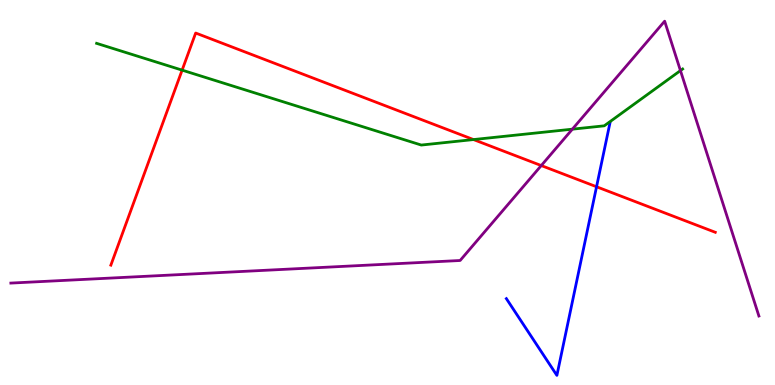[{'lines': ['blue', 'red'], 'intersections': [{'x': 7.7, 'y': 5.15}]}, {'lines': ['green', 'red'], 'intersections': [{'x': 2.35, 'y': 8.18}, {'x': 6.11, 'y': 6.37}]}, {'lines': ['purple', 'red'], 'intersections': [{'x': 6.98, 'y': 5.7}]}, {'lines': ['blue', 'green'], 'intersections': []}, {'lines': ['blue', 'purple'], 'intersections': []}, {'lines': ['green', 'purple'], 'intersections': [{'x': 7.39, 'y': 6.64}, {'x': 8.78, 'y': 8.17}]}]